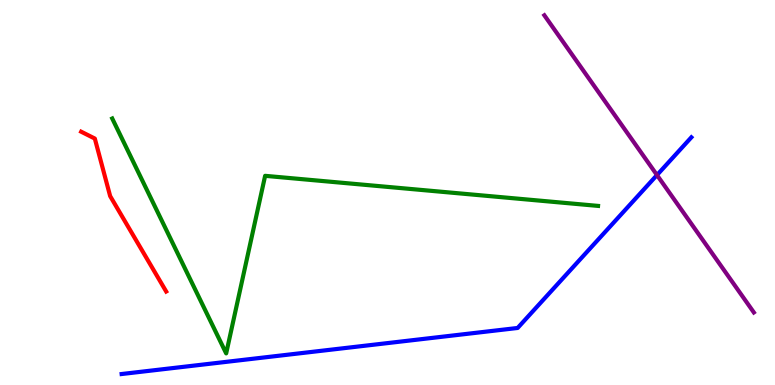[{'lines': ['blue', 'red'], 'intersections': []}, {'lines': ['green', 'red'], 'intersections': []}, {'lines': ['purple', 'red'], 'intersections': []}, {'lines': ['blue', 'green'], 'intersections': []}, {'lines': ['blue', 'purple'], 'intersections': [{'x': 8.48, 'y': 5.45}]}, {'lines': ['green', 'purple'], 'intersections': []}]